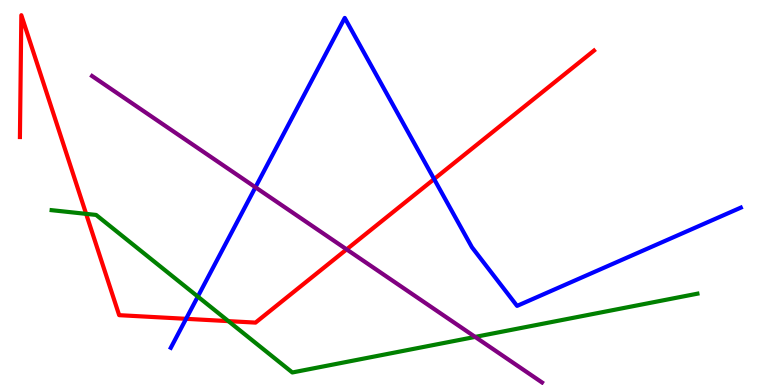[{'lines': ['blue', 'red'], 'intersections': [{'x': 2.4, 'y': 1.72}, {'x': 5.6, 'y': 5.35}]}, {'lines': ['green', 'red'], 'intersections': [{'x': 1.11, 'y': 4.45}, {'x': 2.95, 'y': 1.66}]}, {'lines': ['purple', 'red'], 'intersections': [{'x': 4.47, 'y': 3.52}]}, {'lines': ['blue', 'green'], 'intersections': [{'x': 2.55, 'y': 2.3}]}, {'lines': ['blue', 'purple'], 'intersections': [{'x': 3.3, 'y': 5.14}]}, {'lines': ['green', 'purple'], 'intersections': [{'x': 6.13, 'y': 1.25}]}]